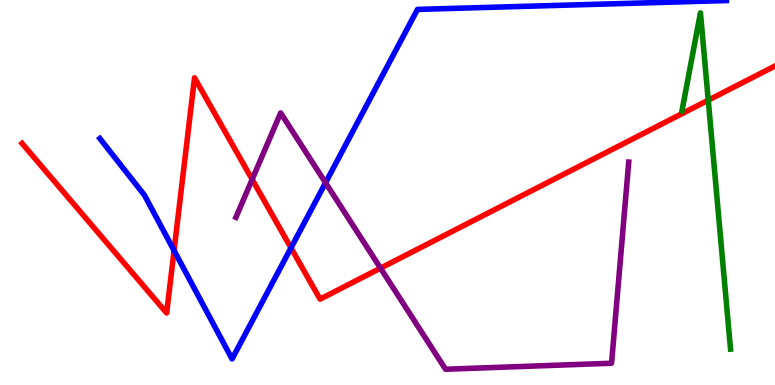[{'lines': ['blue', 'red'], 'intersections': [{'x': 2.25, 'y': 3.49}, {'x': 3.75, 'y': 3.56}]}, {'lines': ['green', 'red'], 'intersections': [{'x': 9.14, 'y': 7.4}]}, {'lines': ['purple', 'red'], 'intersections': [{'x': 3.25, 'y': 5.34}, {'x': 4.91, 'y': 3.03}]}, {'lines': ['blue', 'green'], 'intersections': []}, {'lines': ['blue', 'purple'], 'intersections': [{'x': 4.2, 'y': 5.25}]}, {'lines': ['green', 'purple'], 'intersections': []}]